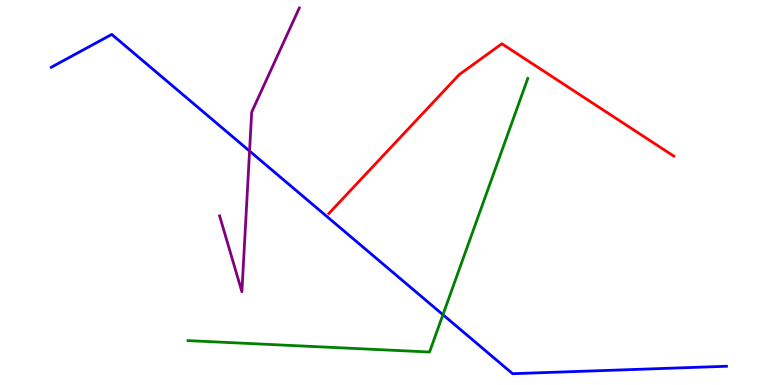[{'lines': ['blue', 'red'], 'intersections': []}, {'lines': ['green', 'red'], 'intersections': []}, {'lines': ['purple', 'red'], 'intersections': []}, {'lines': ['blue', 'green'], 'intersections': [{'x': 5.72, 'y': 1.83}]}, {'lines': ['blue', 'purple'], 'intersections': [{'x': 3.22, 'y': 6.08}]}, {'lines': ['green', 'purple'], 'intersections': []}]